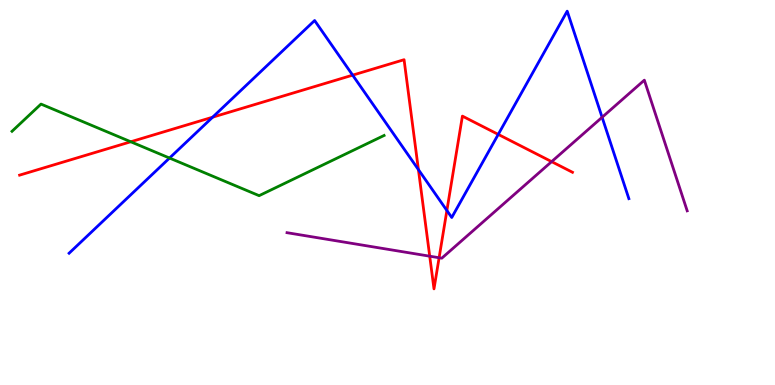[{'lines': ['blue', 'red'], 'intersections': [{'x': 2.74, 'y': 6.96}, {'x': 4.55, 'y': 8.05}, {'x': 5.4, 'y': 5.59}, {'x': 5.77, 'y': 4.53}, {'x': 6.43, 'y': 6.51}]}, {'lines': ['green', 'red'], 'intersections': [{'x': 1.69, 'y': 6.32}]}, {'lines': ['purple', 'red'], 'intersections': [{'x': 5.54, 'y': 3.35}, {'x': 5.67, 'y': 3.31}, {'x': 7.12, 'y': 5.8}]}, {'lines': ['blue', 'green'], 'intersections': [{'x': 2.19, 'y': 5.89}]}, {'lines': ['blue', 'purple'], 'intersections': [{'x': 7.77, 'y': 6.95}]}, {'lines': ['green', 'purple'], 'intersections': []}]